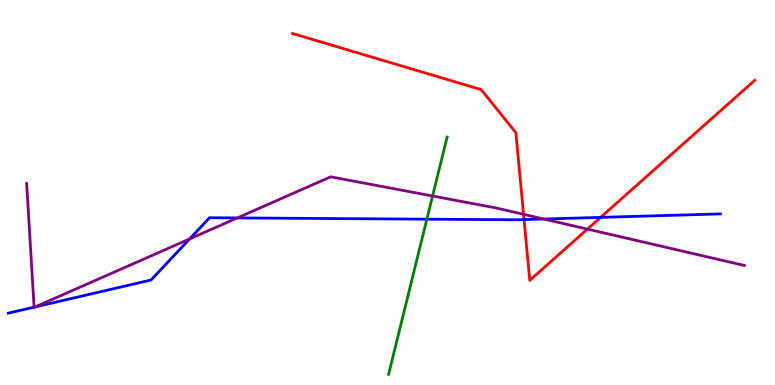[{'lines': ['blue', 'red'], 'intersections': [{'x': 6.76, 'y': 4.3}, {'x': 7.75, 'y': 4.35}]}, {'lines': ['green', 'red'], 'intersections': []}, {'lines': ['purple', 'red'], 'intersections': [{'x': 6.76, 'y': 4.43}, {'x': 7.58, 'y': 4.05}]}, {'lines': ['blue', 'green'], 'intersections': [{'x': 5.51, 'y': 4.31}]}, {'lines': ['blue', 'purple'], 'intersections': [{'x': 0.44, 'y': 2.02}, {'x': 0.453, 'y': 2.03}, {'x': 2.45, 'y': 3.79}, {'x': 3.06, 'y': 4.34}, {'x': 7.02, 'y': 4.31}]}, {'lines': ['green', 'purple'], 'intersections': [{'x': 5.58, 'y': 4.91}]}]